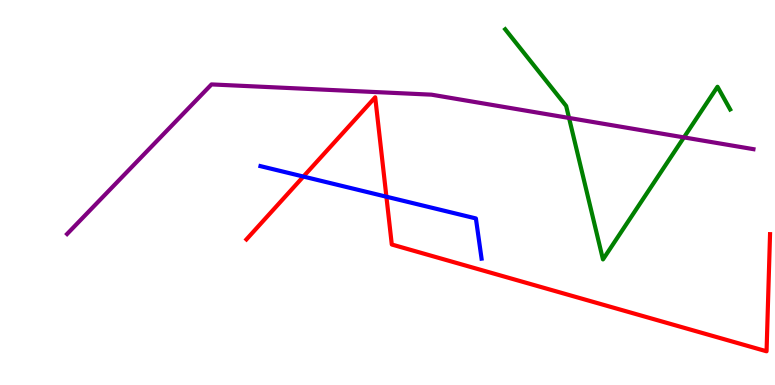[{'lines': ['blue', 'red'], 'intersections': [{'x': 3.91, 'y': 5.41}, {'x': 4.99, 'y': 4.89}]}, {'lines': ['green', 'red'], 'intersections': []}, {'lines': ['purple', 'red'], 'intersections': []}, {'lines': ['blue', 'green'], 'intersections': []}, {'lines': ['blue', 'purple'], 'intersections': []}, {'lines': ['green', 'purple'], 'intersections': [{'x': 7.34, 'y': 6.94}, {'x': 8.82, 'y': 6.43}]}]